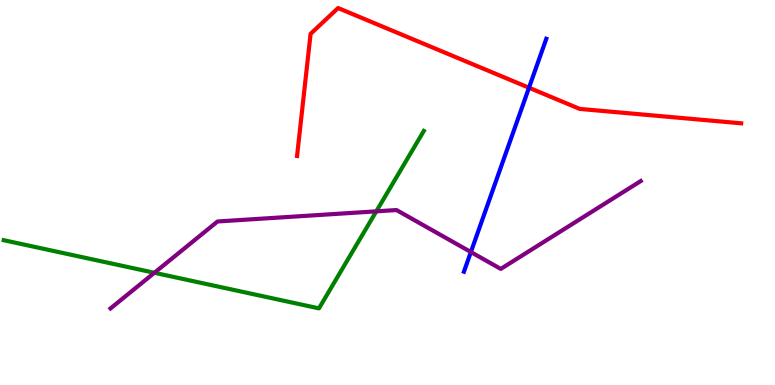[{'lines': ['blue', 'red'], 'intersections': [{'x': 6.83, 'y': 7.72}]}, {'lines': ['green', 'red'], 'intersections': []}, {'lines': ['purple', 'red'], 'intersections': []}, {'lines': ['blue', 'green'], 'intersections': []}, {'lines': ['blue', 'purple'], 'intersections': [{'x': 6.08, 'y': 3.45}]}, {'lines': ['green', 'purple'], 'intersections': [{'x': 1.99, 'y': 2.91}, {'x': 4.86, 'y': 4.51}]}]